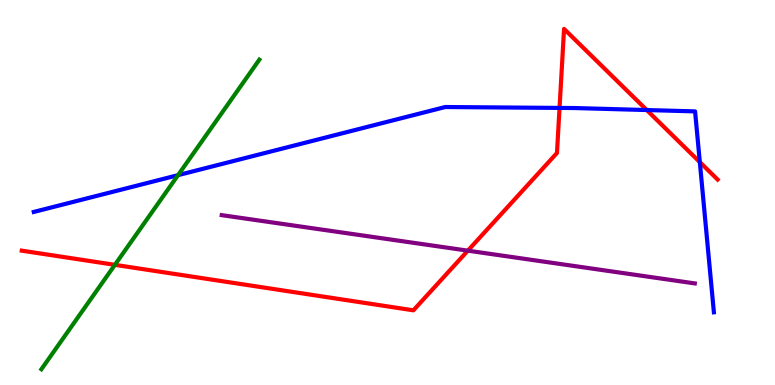[{'lines': ['blue', 'red'], 'intersections': [{'x': 7.22, 'y': 7.2}, {'x': 8.35, 'y': 7.14}, {'x': 9.03, 'y': 5.79}]}, {'lines': ['green', 'red'], 'intersections': [{'x': 1.48, 'y': 3.12}]}, {'lines': ['purple', 'red'], 'intersections': [{'x': 6.04, 'y': 3.49}]}, {'lines': ['blue', 'green'], 'intersections': [{'x': 2.3, 'y': 5.45}]}, {'lines': ['blue', 'purple'], 'intersections': []}, {'lines': ['green', 'purple'], 'intersections': []}]